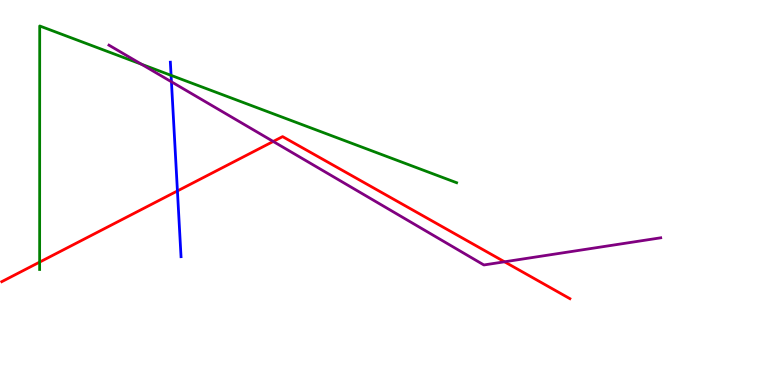[{'lines': ['blue', 'red'], 'intersections': [{'x': 2.29, 'y': 5.04}]}, {'lines': ['green', 'red'], 'intersections': [{'x': 0.511, 'y': 3.19}]}, {'lines': ['purple', 'red'], 'intersections': [{'x': 3.53, 'y': 6.33}, {'x': 6.51, 'y': 3.2}]}, {'lines': ['blue', 'green'], 'intersections': [{'x': 2.21, 'y': 8.04}]}, {'lines': ['blue', 'purple'], 'intersections': [{'x': 2.21, 'y': 7.88}]}, {'lines': ['green', 'purple'], 'intersections': [{'x': 1.83, 'y': 8.33}]}]